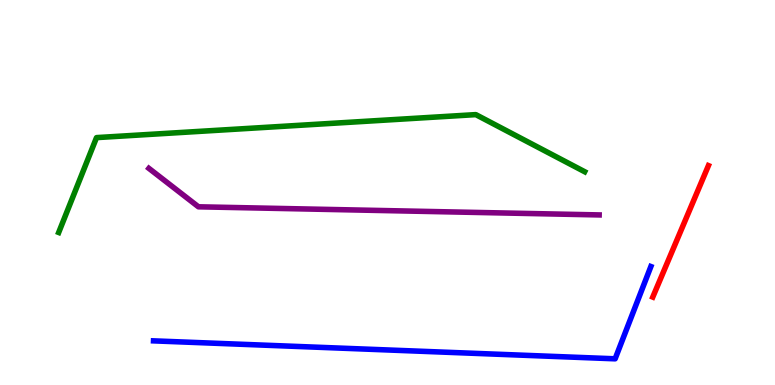[{'lines': ['blue', 'red'], 'intersections': []}, {'lines': ['green', 'red'], 'intersections': []}, {'lines': ['purple', 'red'], 'intersections': []}, {'lines': ['blue', 'green'], 'intersections': []}, {'lines': ['blue', 'purple'], 'intersections': []}, {'lines': ['green', 'purple'], 'intersections': []}]